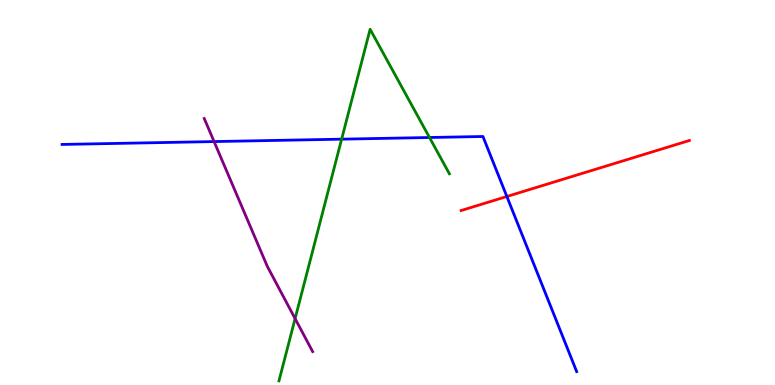[{'lines': ['blue', 'red'], 'intersections': [{'x': 6.54, 'y': 4.9}]}, {'lines': ['green', 'red'], 'intersections': []}, {'lines': ['purple', 'red'], 'intersections': []}, {'lines': ['blue', 'green'], 'intersections': [{'x': 4.41, 'y': 6.39}, {'x': 5.54, 'y': 6.43}]}, {'lines': ['blue', 'purple'], 'intersections': [{'x': 2.76, 'y': 6.32}]}, {'lines': ['green', 'purple'], 'intersections': [{'x': 3.81, 'y': 1.72}]}]